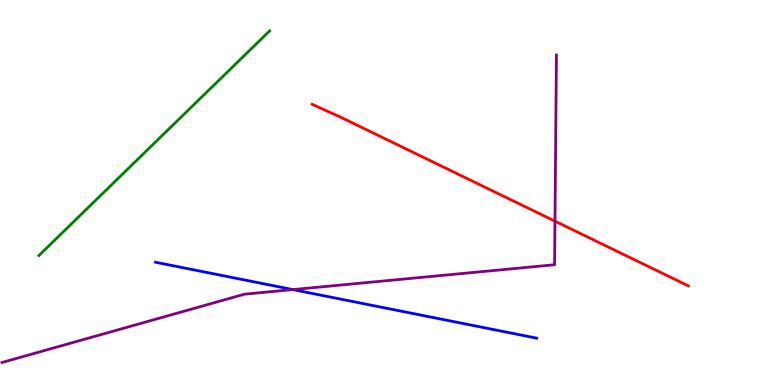[{'lines': ['blue', 'red'], 'intersections': []}, {'lines': ['green', 'red'], 'intersections': []}, {'lines': ['purple', 'red'], 'intersections': [{'x': 7.16, 'y': 4.26}]}, {'lines': ['blue', 'green'], 'intersections': []}, {'lines': ['blue', 'purple'], 'intersections': [{'x': 3.78, 'y': 2.48}]}, {'lines': ['green', 'purple'], 'intersections': []}]